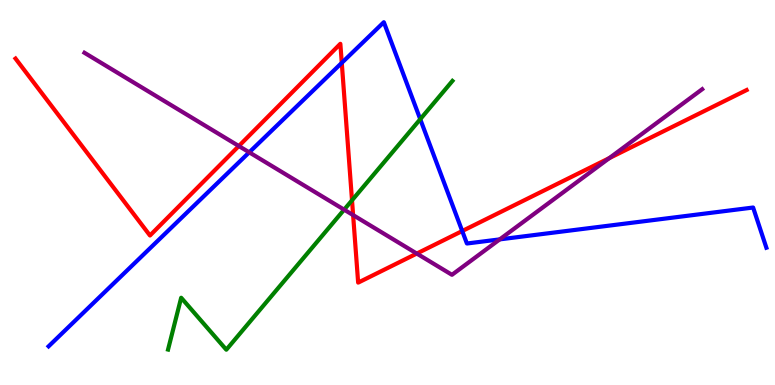[{'lines': ['blue', 'red'], 'intersections': [{'x': 4.41, 'y': 8.37}, {'x': 5.96, 'y': 4.0}]}, {'lines': ['green', 'red'], 'intersections': [{'x': 4.54, 'y': 4.8}]}, {'lines': ['purple', 'red'], 'intersections': [{'x': 3.08, 'y': 6.21}, {'x': 4.56, 'y': 4.41}, {'x': 5.38, 'y': 3.41}, {'x': 7.86, 'y': 5.89}]}, {'lines': ['blue', 'green'], 'intersections': [{'x': 5.42, 'y': 6.9}]}, {'lines': ['blue', 'purple'], 'intersections': [{'x': 3.22, 'y': 6.04}, {'x': 6.45, 'y': 3.78}]}, {'lines': ['green', 'purple'], 'intersections': [{'x': 4.44, 'y': 4.55}]}]